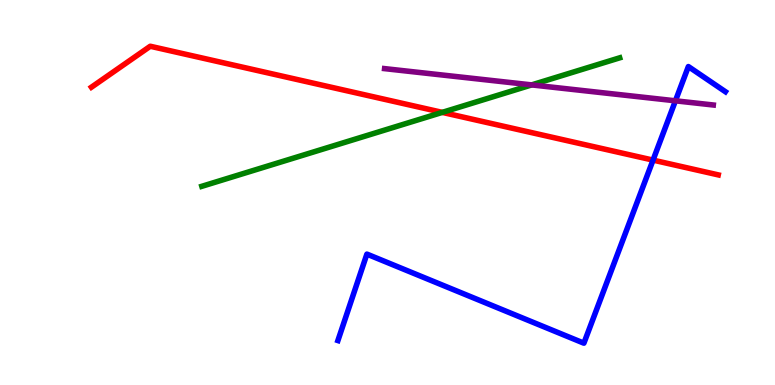[{'lines': ['blue', 'red'], 'intersections': [{'x': 8.43, 'y': 5.84}]}, {'lines': ['green', 'red'], 'intersections': [{'x': 5.71, 'y': 7.08}]}, {'lines': ['purple', 'red'], 'intersections': []}, {'lines': ['blue', 'green'], 'intersections': []}, {'lines': ['blue', 'purple'], 'intersections': [{'x': 8.72, 'y': 7.38}]}, {'lines': ['green', 'purple'], 'intersections': [{'x': 6.86, 'y': 7.79}]}]